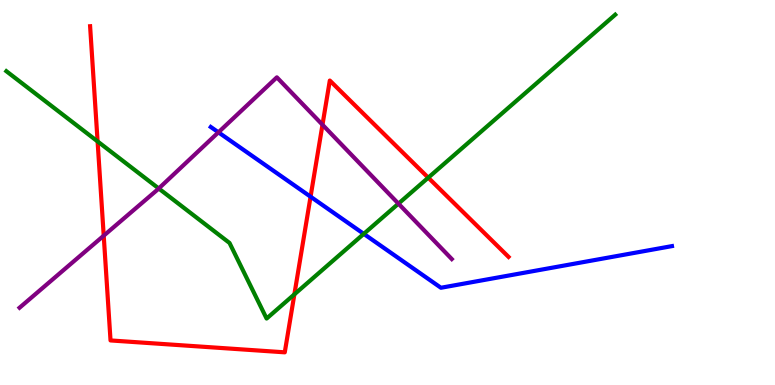[{'lines': ['blue', 'red'], 'intersections': [{'x': 4.01, 'y': 4.89}]}, {'lines': ['green', 'red'], 'intersections': [{'x': 1.26, 'y': 6.33}, {'x': 3.8, 'y': 2.35}, {'x': 5.53, 'y': 5.39}]}, {'lines': ['purple', 'red'], 'intersections': [{'x': 1.34, 'y': 3.88}, {'x': 4.16, 'y': 6.76}]}, {'lines': ['blue', 'green'], 'intersections': [{'x': 4.69, 'y': 3.93}]}, {'lines': ['blue', 'purple'], 'intersections': [{'x': 2.82, 'y': 6.56}]}, {'lines': ['green', 'purple'], 'intersections': [{'x': 2.05, 'y': 5.1}, {'x': 5.14, 'y': 4.71}]}]